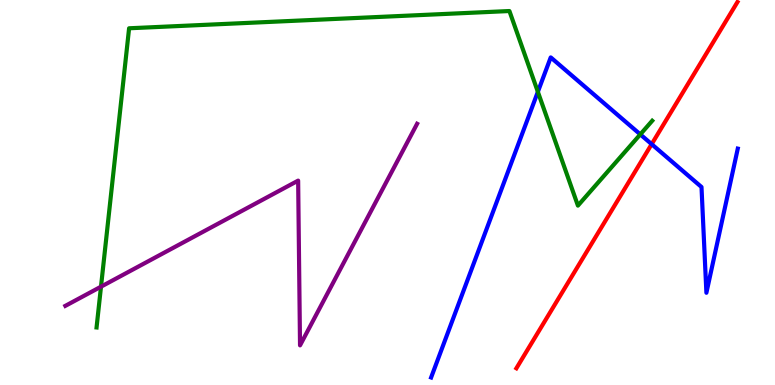[{'lines': ['blue', 'red'], 'intersections': [{'x': 8.41, 'y': 6.26}]}, {'lines': ['green', 'red'], 'intersections': []}, {'lines': ['purple', 'red'], 'intersections': []}, {'lines': ['blue', 'green'], 'intersections': [{'x': 6.94, 'y': 7.61}, {'x': 8.26, 'y': 6.51}]}, {'lines': ['blue', 'purple'], 'intersections': []}, {'lines': ['green', 'purple'], 'intersections': [{'x': 1.3, 'y': 2.55}]}]